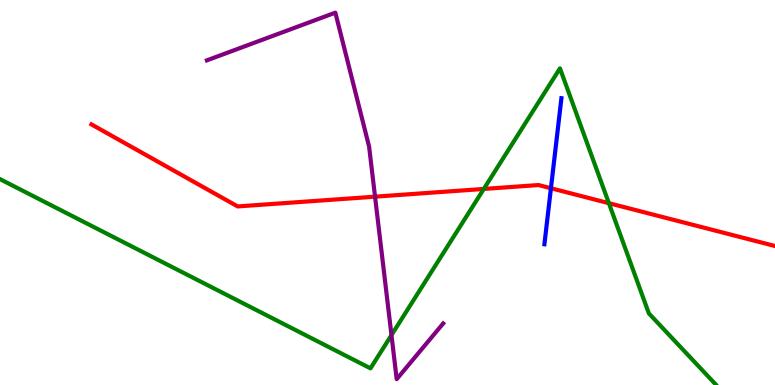[{'lines': ['blue', 'red'], 'intersections': [{'x': 7.11, 'y': 5.11}]}, {'lines': ['green', 'red'], 'intersections': [{'x': 6.24, 'y': 5.09}, {'x': 7.86, 'y': 4.72}]}, {'lines': ['purple', 'red'], 'intersections': [{'x': 4.84, 'y': 4.89}]}, {'lines': ['blue', 'green'], 'intersections': []}, {'lines': ['blue', 'purple'], 'intersections': []}, {'lines': ['green', 'purple'], 'intersections': [{'x': 5.05, 'y': 1.3}]}]